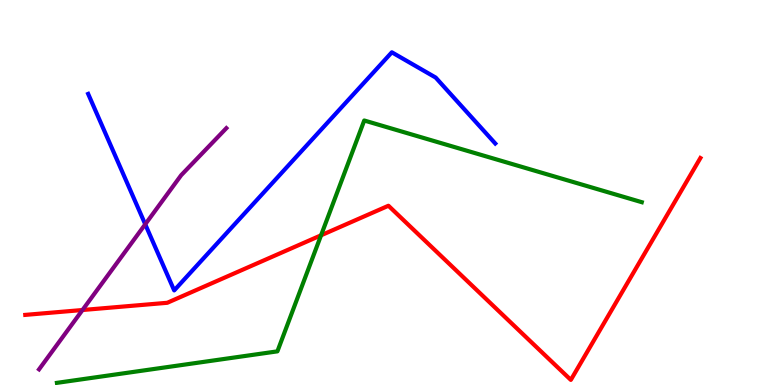[{'lines': ['blue', 'red'], 'intersections': []}, {'lines': ['green', 'red'], 'intersections': [{'x': 4.14, 'y': 3.89}]}, {'lines': ['purple', 'red'], 'intersections': [{'x': 1.06, 'y': 1.95}]}, {'lines': ['blue', 'green'], 'intersections': []}, {'lines': ['blue', 'purple'], 'intersections': [{'x': 1.87, 'y': 4.17}]}, {'lines': ['green', 'purple'], 'intersections': []}]